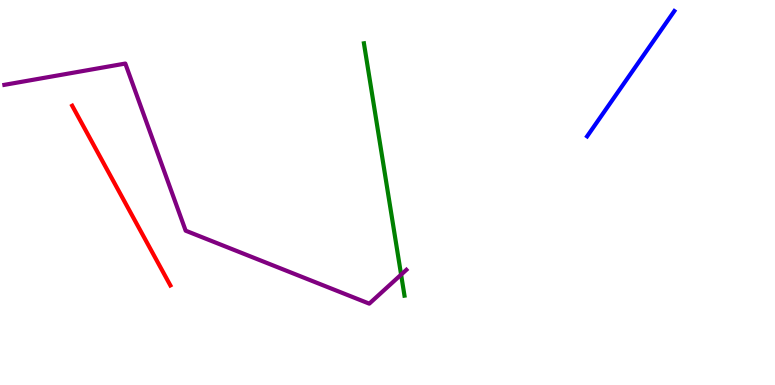[{'lines': ['blue', 'red'], 'intersections': []}, {'lines': ['green', 'red'], 'intersections': []}, {'lines': ['purple', 'red'], 'intersections': []}, {'lines': ['blue', 'green'], 'intersections': []}, {'lines': ['blue', 'purple'], 'intersections': []}, {'lines': ['green', 'purple'], 'intersections': [{'x': 5.18, 'y': 2.87}]}]